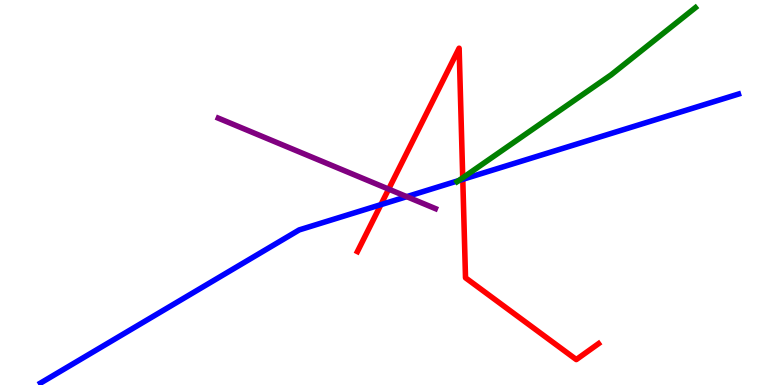[{'lines': ['blue', 'red'], 'intersections': [{'x': 4.91, 'y': 4.68}, {'x': 5.97, 'y': 5.34}]}, {'lines': ['green', 'red'], 'intersections': [{'x': 5.97, 'y': 5.38}]}, {'lines': ['purple', 'red'], 'intersections': [{'x': 5.01, 'y': 5.09}]}, {'lines': ['blue', 'green'], 'intersections': [{'x': 5.92, 'y': 5.31}]}, {'lines': ['blue', 'purple'], 'intersections': [{'x': 5.25, 'y': 4.89}]}, {'lines': ['green', 'purple'], 'intersections': []}]